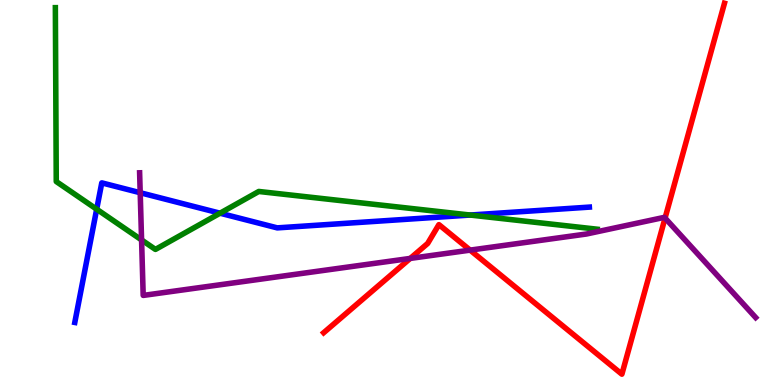[{'lines': ['blue', 'red'], 'intersections': []}, {'lines': ['green', 'red'], 'intersections': []}, {'lines': ['purple', 'red'], 'intersections': [{'x': 5.29, 'y': 3.29}, {'x': 6.07, 'y': 3.5}, {'x': 8.58, 'y': 4.34}]}, {'lines': ['blue', 'green'], 'intersections': [{'x': 1.25, 'y': 4.57}, {'x': 2.84, 'y': 4.46}, {'x': 6.07, 'y': 4.41}]}, {'lines': ['blue', 'purple'], 'intersections': [{'x': 1.81, 'y': 4.99}]}, {'lines': ['green', 'purple'], 'intersections': [{'x': 1.83, 'y': 3.77}]}]